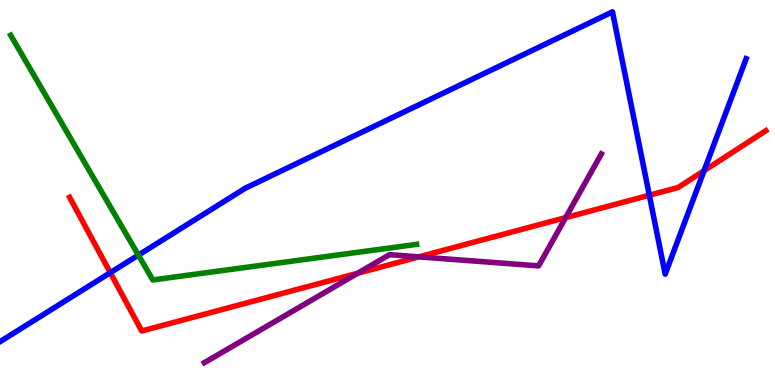[{'lines': ['blue', 'red'], 'intersections': [{'x': 1.42, 'y': 2.92}, {'x': 8.38, 'y': 4.93}, {'x': 9.08, 'y': 5.57}]}, {'lines': ['green', 'red'], 'intersections': []}, {'lines': ['purple', 'red'], 'intersections': [{'x': 4.62, 'y': 2.9}, {'x': 5.41, 'y': 3.33}, {'x': 7.3, 'y': 4.35}]}, {'lines': ['blue', 'green'], 'intersections': [{'x': 1.79, 'y': 3.37}]}, {'lines': ['blue', 'purple'], 'intersections': []}, {'lines': ['green', 'purple'], 'intersections': []}]